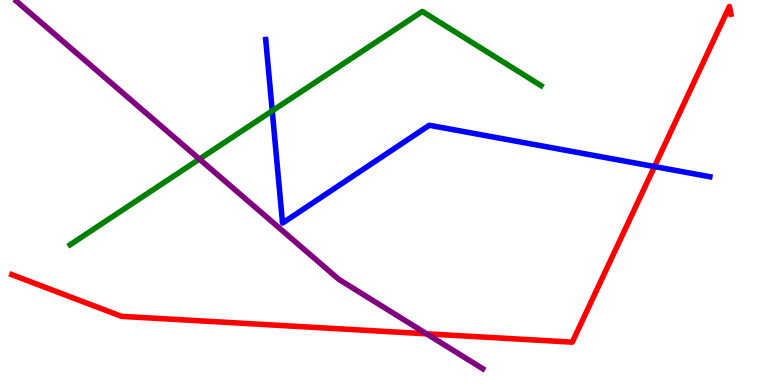[{'lines': ['blue', 'red'], 'intersections': [{'x': 8.44, 'y': 5.67}]}, {'lines': ['green', 'red'], 'intersections': []}, {'lines': ['purple', 'red'], 'intersections': [{'x': 5.5, 'y': 1.33}]}, {'lines': ['blue', 'green'], 'intersections': [{'x': 3.51, 'y': 7.12}]}, {'lines': ['blue', 'purple'], 'intersections': []}, {'lines': ['green', 'purple'], 'intersections': [{'x': 2.57, 'y': 5.87}]}]